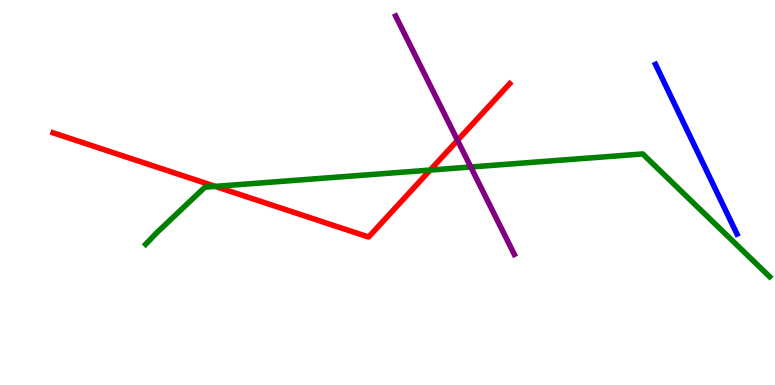[{'lines': ['blue', 'red'], 'intersections': []}, {'lines': ['green', 'red'], 'intersections': [{'x': 2.78, 'y': 5.16}, {'x': 5.55, 'y': 5.58}]}, {'lines': ['purple', 'red'], 'intersections': [{'x': 5.9, 'y': 6.35}]}, {'lines': ['blue', 'green'], 'intersections': []}, {'lines': ['blue', 'purple'], 'intersections': []}, {'lines': ['green', 'purple'], 'intersections': [{'x': 6.07, 'y': 5.66}]}]